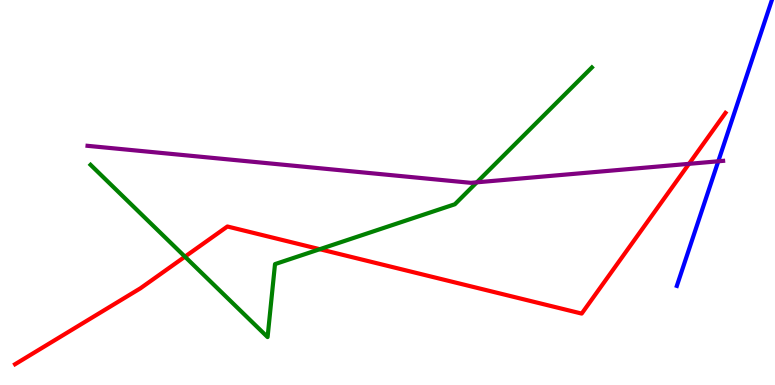[{'lines': ['blue', 'red'], 'intersections': []}, {'lines': ['green', 'red'], 'intersections': [{'x': 2.39, 'y': 3.33}, {'x': 4.13, 'y': 3.53}]}, {'lines': ['purple', 'red'], 'intersections': [{'x': 8.89, 'y': 5.74}]}, {'lines': ['blue', 'green'], 'intersections': []}, {'lines': ['blue', 'purple'], 'intersections': [{'x': 9.27, 'y': 5.81}]}, {'lines': ['green', 'purple'], 'intersections': [{'x': 6.15, 'y': 5.26}]}]